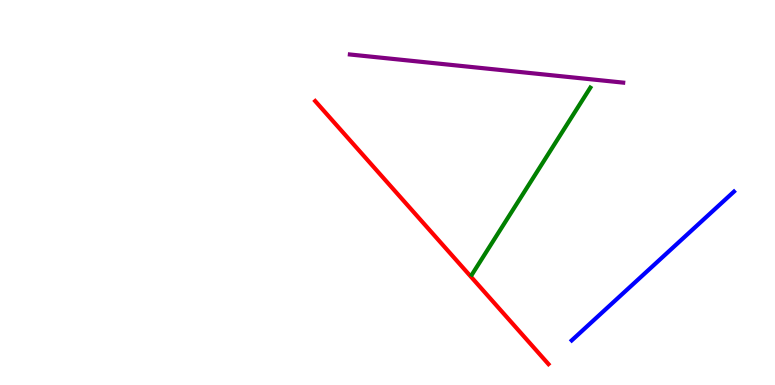[{'lines': ['blue', 'red'], 'intersections': []}, {'lines': ['green', 'red'], 'intersections': []}, {'lines': ['purple', 'red'], 'intersections': []}, {'lines': ['blue', 'green'], 'intersections': []}, {'lines': ['blue', 'purple'], 'intersections': []}, {'lines': ['green', 'purple'], 'intersections': []}]